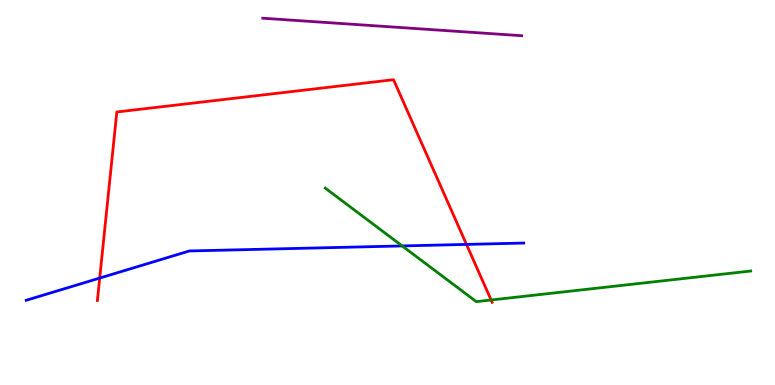[{'lines': ['blue', 'red'], 'intersections': [{'x': 1.29, 'y': 2.78}, {'x': 6.02, 'y': 3.65}]}, {'lines': ['green', 'red'], 'intersections': [{'x': 6.34, 'y': 2.21}]}, {'lines': ['purple', 'red'], 'intersections': []}, {'lines': ['blue', 'green'], 'intersections': [{'x': 5.19, 'y': 3.61}]}, {'lines': ['blue', 'purple'], 'intersections': []}, {'lines': ['green', 'purple'], 'intersections': []}]